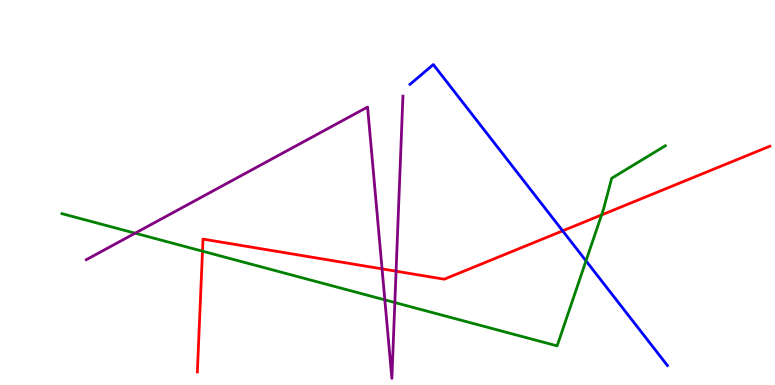[{'lines': ['blue', 'red'], 'intersections': [{'x': 7.26, 'y': 4.0}]}, {'lines': ['green', 'red'], 'intersections': [{'x': 2.61, 'y': 3.48}, {'x': 7.76, 'y': 4.42}]}, {'lines': ['purple', 'red'], 'intersections': [{'x': 4.93, 'y': 3.02}, {'x': 5.11, 'y': 2.96}]}, {'lines': ['blue', 'green'], 'intersections': [{'x': 7.56, 'y': 3.22}]}, {'lines': ['blue', 'purple'], 'intersections': []}, {'lines': ['green', 'purple'], 'intersections': [{'x': 1.74, 'y': 3.94}, {'x': 4.97, 'y': 2.21}, {'x': 5.09, 'y': 2.14}]}]